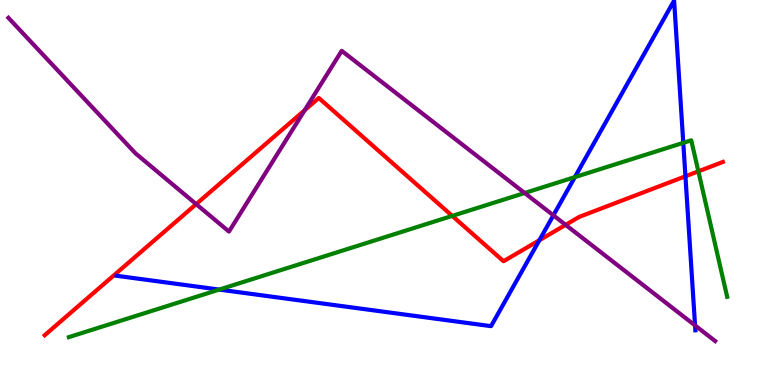[{'lines': ['blue', 'red'], 'intersections': [{'x': 6.96, 'y': 3.76}, {'x': 8.84, 'y': 5.42}]}, {'lines': ['green', 'red'], 'intersections': [{'x': 5.84, 'y': 4.39}, {'x': 9.01, 'y': 5.55}]}, {'lines': ['purple', 'red'], 'intersections': [{'x': 2.53, 'y': 4.7}, {'x': 3.93, 'y': 7.14}, {'x': 7.3, 'y': 4.16}]}, {'lines': ['blue', 'green'], 'intersections': [{'x': 2.83, 'y': 2.48}, {'x': 7.42, 'y': 5.4}, {'x': 8.82, 'y': 6.29}]}, {'lines': ['blue', 'purple'], 'intersections': [{'x': 7.14, 'y': 4.41}, {'x': 8.97, 'y': 1.55}]}, {'lines': ['green', 'purple'], 'intersections': [{'x': 6.77, 'y': 4.99}]}]